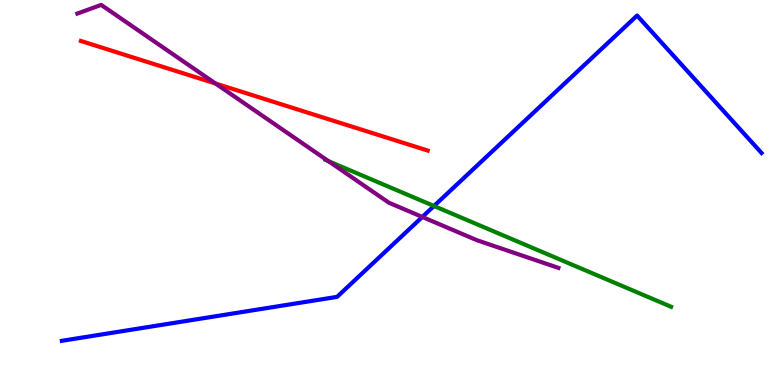[{'lines': ['blue', 'red'], 'intersections': []}, {'lines': ['green', 'red'], 'intersections': []}, {'lines': ['purple', 'red'], 'intersections': [{'x': 2.78, 'y': 7.83}]}, {'lines': ['blue', 'green'], 'intersections': [{'x': 5.6, 'y': 4.65}]}, {'lines': ['blue', 'purple'], 'intersections': [{'x': 5.45, 'y': 4.36}]}, {'lines': ['green', 'purple'], 'intersections': [{'x': 4.24, 'y': 5.81}]}]